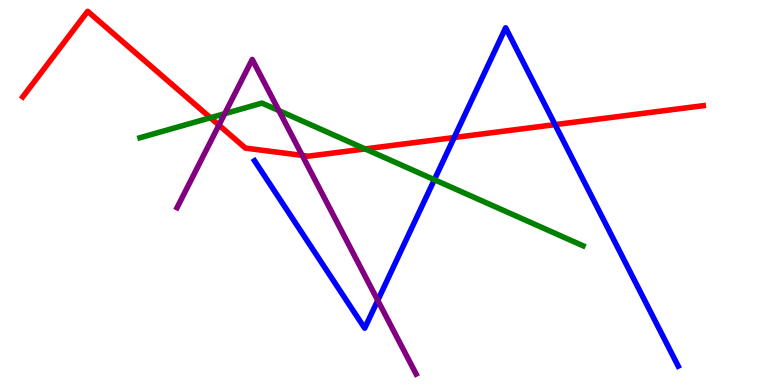[{'lines': ['blue', 'red'], 'intersections': [{'x': 5.86, 'y': 6.43}, {'x': 7.16, 'y': 6.76}]}, {'lines': ['green', 'red'], 'intersections': [{'x': 2.72, 'y': 6.94}, {'x': 4.71, 'y': 6.13}]}, {'lines': ['purple', 'red'], 'intersections': [{'x': 2.82, 'y': 6.75}, {'x': 3.9, 'y': 5.96}]}, {'lines': ['blue', 'green'], 'intersections': [{'x': 5.6, 'y': 5.33}]}, {'lines': ['blue', 'purple'], 'intersections': [{'x': 4.87, 'y': 2.2}]}, {'lines': ['green', 'purple'], 'intersections': [{'x': 2.9, 'y': 7.05}, {'x': 3.6, 'y': 7.13}]}]